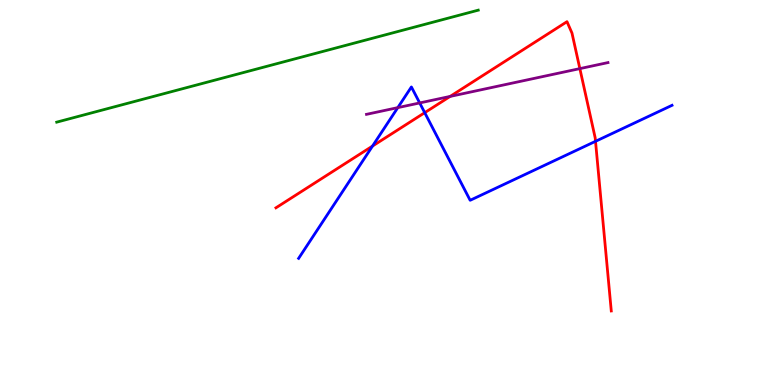[{'lines': ['blue', 'red'], 'intersections': [{'x': 4.81, 'y': 6.21}, {'x': 5.48, 'y': 7.07}, {'x': 7.68, 'y': 6.33}]}, {'lines': ['green', 'red'], 'intersections': []}, {'lines': ['purple', 'red'], 'intersections': [{'x': 5.81, 'y': 7.5}, {'x': 7.48, 'y': 8.22}]}, {'lines': ['blue', 'green'], 'intersections': []}, {'lines': ['blue', 'purple'], 'intersections': [{'x': 5.13, 'y': 7.2}, {'x': 5.42, 'y': 7.33}]}, {'lines': ['green', 'purple'], 'intersections': []}]